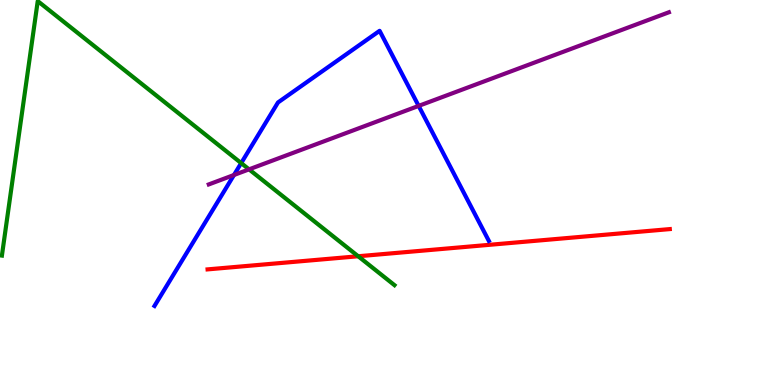[{'lines': ['blue', 'red'], 'intersections': []}, {'lines': ['green', 'red'], 'intersections': [{'x': 4.62, 'y': 3.34}]}, {'lines': ['purple', 'red'], 'intersections': []}, {'lines': ['blue', 'green'], 'intersections': [{'x': 3.11, 'y': 5.76}]}, {'lines': ['blue', 'purple'], 'intersections': [{'x': 3.02, 'y': 5.45}, {'x': 5.4, 'y': 7.25}]}, {'lines': ['green', 'purple'], 'intersections': [{'x': 3.21, 'y': 5.6}]}]